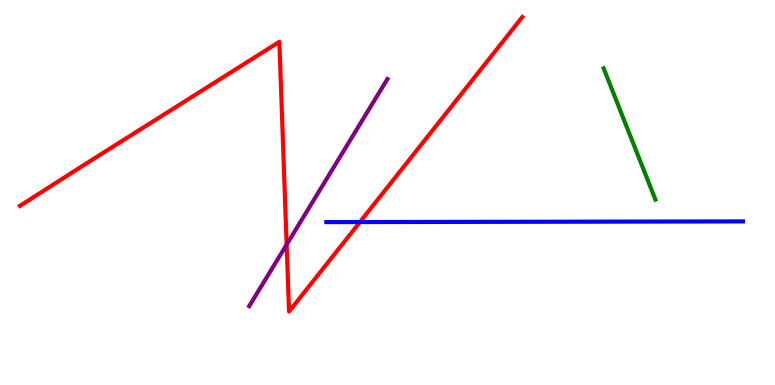[{'lines': ['blue', 'red'], 'intersections': [{'x': 4.64, 'y': 4.23}]}, {'lines': ['green', 'red'], 'intersections': []}, {'lines': ['purple', 'red'], 'intersections': [{'x': 3.7, 'y': 3.65}]}, {'lines': ['blue', 'green'], 'intersections': []}, {'lines': ['blue', 'purple'], 'intersections': []}, {'lines': ['green', 'purple'], 'intersections': []}]